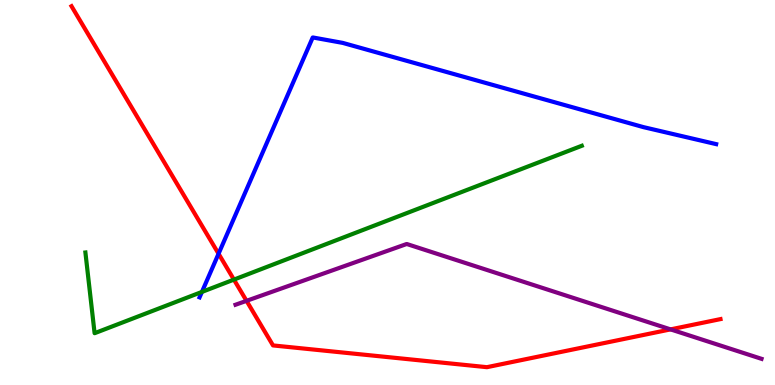[{'lines': ['blue', 'red'], 'intersections': [{'x': 2.82, 'y': 3.41}]}, {'lines': ['green', 'red'], 'intersections': [{'x': 3.02, 'y': 2.74}]}, {'lines': ['purple', 'red'], 'intersections': [{'x': 3.18, 'y': 2.19}, {'x': 8.65, 'y': 1.44}]}, {'lines': ['blue', 'green'], 'intersections': [{'x': 2.61, 'y': 2.42}]}, {'lines': ['blue', 'purple'], 'intersections': []}, {'lines': ['green', 'purple'], 'intersections': []}]